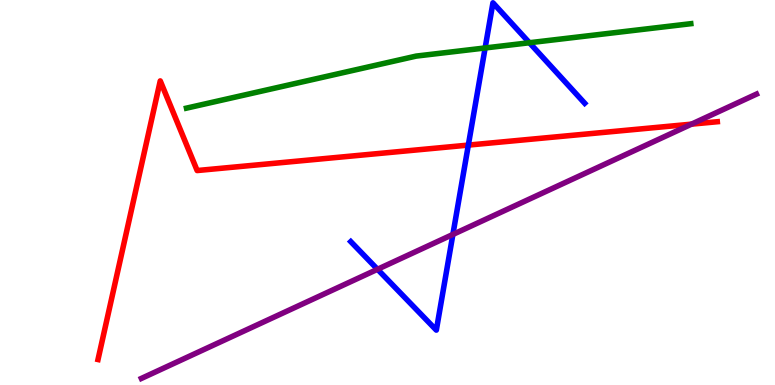[{'lines': ['blue', 'red'], 'intersections': [{'x': 6.04, 'y': 6.23}]}, {'lines': ['green', 'red'], 'intersections': []}, {'lines': ['purple', 'red'], 'intersections': [{'x': 8.92, 'y': 6.78}]}, {'lines': ['blue', 'green'], 'intersections': [{'x': 6.26, 'y': 8.75}, {'x': 6.83, 'y': 8.89}]}, {'lines': ['blue', 'purple'], 'intersections': [{'x': 4.87, 'y': 3.01}, {'x': 5.84, 'y': 3.91}]}, {'lines': ['green', 'purple'], 'intersections': []}]